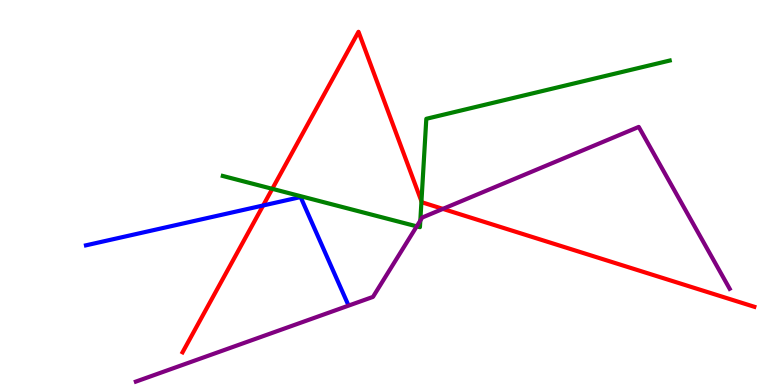[{'lines': ['blue', 'red'], 'intersections': [{'x': 3.4, 'y': 4.66}]}, {'lines': ['green', 'red'], 'intersections': [{'x': 3.51, 'y': 5.1}, {'x': 5.44, 'y': 4.77}]}, {'lines': ['purple', 'red'], 'intersections': [{'x': 5.71, 'y': 4.57}]}, {'lines': ['blue', 'green'], 'intersections': []}, {'lines': ['blue', 'purple'], 'intersections': []}, {'lines': ['green', 'purple'], 'intersections': [{'x': 5.38, 'y': 4.12}, {'x': 5.42, 'y': 4.27}]}]